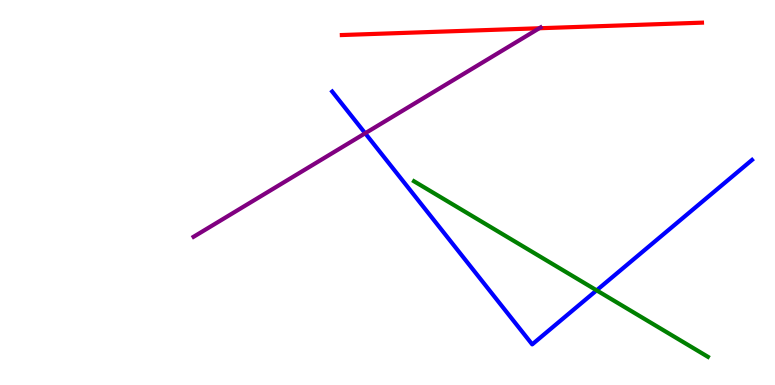[{'lines': ['blue', 'red'], 'intersections': []}, {'lines': ['green', 'red'], 'intersections': []}, {'lines': ['purple', 'red'], 'intersections': [{'x': 6.96, 'y': 9.27}]}, {'lines': ['blue', 'green'], 'intersections': [{'x': 7.7, 'y': 2.46}]}, {'lines': ['blue', 'purple'], 'intersections': [{'x': 4.71, 'y': 6.54}]}, {'lines': ['green', 'purple'], 'intersections': []}]